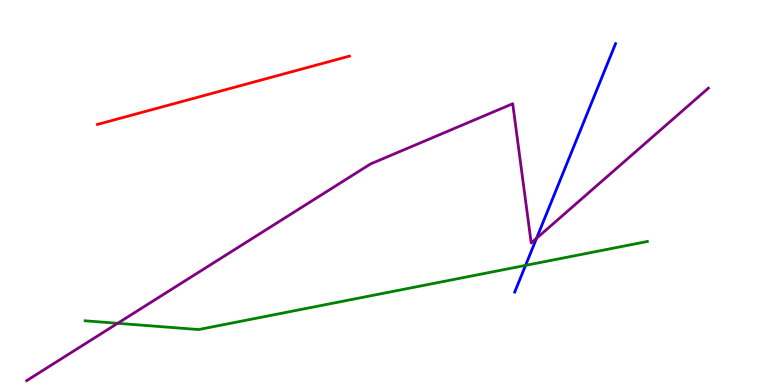[{'lines': ['blue', 'red'], 'intersections': []}, {'lines': ['green', 'red'], 'intersections': []}, {'lines': ['purple', 'red'], 'intersections': []}, {'lines': ['blue', 'green'], 'intersections': [{'x': 6.78, 'y': 3.11}]}, {'lines': ['blue', 'purple'], 'intersections': [{'x': 6.92, 'y': 3.81}]}, {'lines': ['green', 'purple'], 'intersections': [{'x': 1.52, 'y': 1.6}]}]